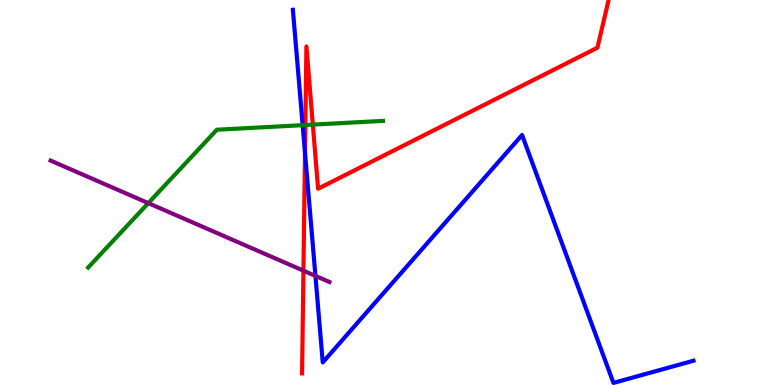[{'lines': ['blue', 'red'], 'intersections': [{'x': 3.94, 'y': 6.03}]}, {'lines': ['green', 'red'], 'intersections': [{'x': 3.94, 'y': 6.75}, {'x': 4.04, 'y': 6.76}]}, {'lines': ['purple', 'red'], 'intersections': [{'x': 3.92, 'y': 2.97}]}, {'lines': ['blue', 'green'], 'intersections': [{'x': 3.91, 'y': 6.75}]}, {'lines': ['blue', 'purple'], 'intersections': [{'x': 4.07, 'y': 2.83}]}, {'lines': ['green', 'purple'], 'intersections': [{'x': 1.91, 'y': 4.72}]}]